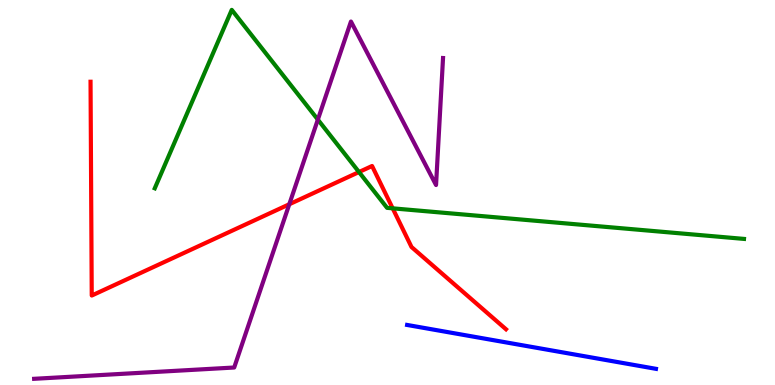[{'lines': ['blue', 'red'], 'intersections': []}, {'lines': ['green', 'red'], 'intersections': [{'x': 4.63, 'y': 5.53}, {'x': 5.07, 'y': 4.59}]}, {'lines': ['purple', 'red'], 'intersections': [{'x': 3.73, 'y': 4.69}]}, {'lines': ['blue', 'green'], 'intersections': []}, {'lines': ['blue', 'purple'], 'intersections': []}, {'lines': ['green', 'purple'], 'intersections': [{'x': 4.1, 'y': 6.89}]}]